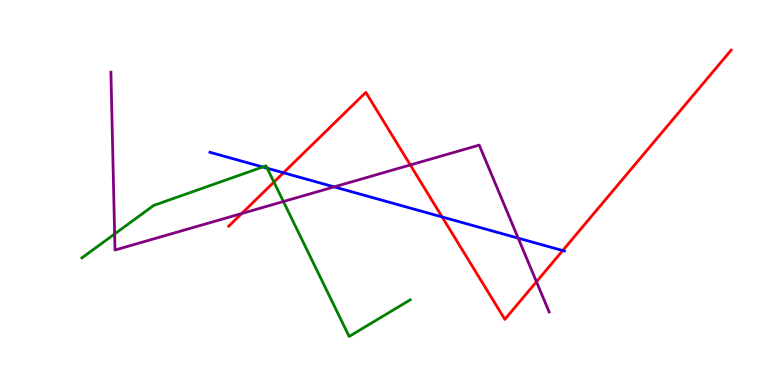[{'lines': ['blue', 'red'], 'intersections': [{'x': 3.66, 'y': 5.51}, {'x': 5.7, 'y': 4.36}, {'x': 7.26, 'y': 3.49}]}, {'lines': ['green', 'red'], 'intersections': [{'x': 3.53, 'y': 5.27}]}, {'lines': ['purple', 'red'], 'intersections': [{'x': 3.12, 'y': 4.45}, {'x': 5.29, 'y': 5.72}, {'x': 6.92, 'y': 2.68}]}, {'lines': ['blue', 'green'], 'intersections': [{'x': 3.39, 'y': 5.66}, {'x': 3.45, 'y': 5.63}]}, {'lines': ['blue', 'purple'], 'intersections': [{'x': 4.31, 'y': 5.15}, {'x': 6.69, 'y': 3.81}]}, {'lines': ['green', 'purple'], 'intersections': [{'x': 1.48, 'y': 3.92}, {'x': 3.66, 'y': 4.77}]}]